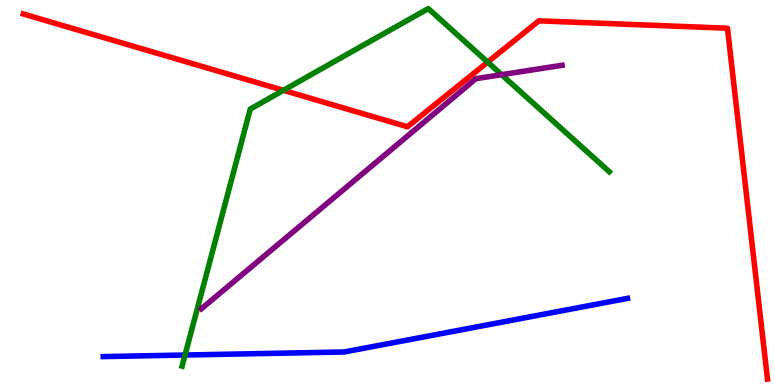[{'lines': ['blue', 'red'], 'intersections': []}, {'lines': ['green', 'red'], 'intersections': [{'x': 3.66, 'y': 7.65}, {'x': 6.29, 'y': 8.39}]}, {'lines': ['purple', 'red'], 'intersections': []}, {'lines': ['blue', 'green'], 'intersections': [{'x': 2.39, 'y': 0.778}]}, {'lines': ['blue', 'purple'], 'intersections': []}, {'lines': ['green', 'purple'], 'intersections': [{'x': 6.47, 'y': 8.06}]}]